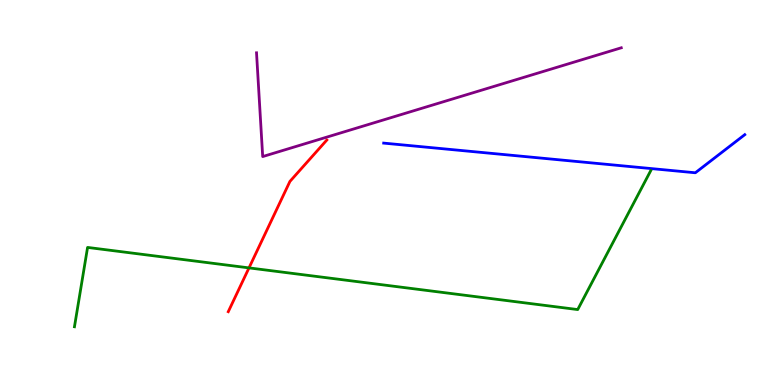[{'lines': ['blue', 'red'], 'intersections': []}, {'lines': ['green', 'red'], 'intersections': [{'x': 3.21, 'y': 3.04}]}, {'lines': ['purple', 'red'], 'intersections': []}, {'lines': ['blue', 'green'], 'intersections': []}, {'lines': ['blue', 'purple'], 'intersections': []}, {'lines': ['green', 'purple'], 'intersections': []}]